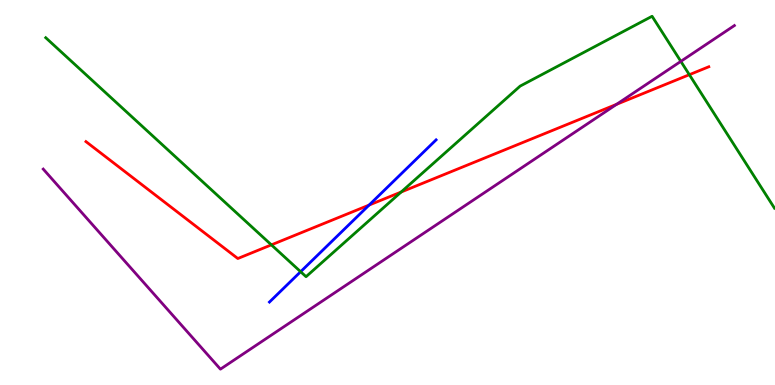[{'lines': ['blue', 'red'], 'intersections': [{'x': 4.76, 'y': 4.67}]}, {'lines': ['green', 'red'], 'intersections': [{'x': 3.5, 'y': 3.64}, {'x': 5.18, 'y': 5.01}, {'x': 8.89, 'y': 8.06}]}, {'lines': ['purple', 'red'], 'intersections': [{'x': 7.96, 'y': 7.29}]}, {'lines': ['blue', 'green'], 'intersections': [{'x': 3.88, 'y': 2.94}]}, {'lines': ['blue', 'purple'], 'intersections': []}, {'lines': ['green', 'purple'], 'intersections': [{'x': 8.79, 'y': 8.41}]}]